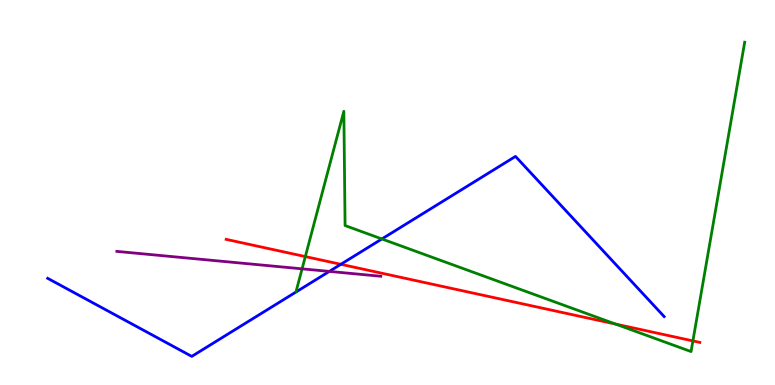[{'lines': ['blue', 'red'], 'intersections': [{'x': 4.4, 'y': 3.13}]}, {'lines': ['green', 'red'], 'intersections': [{'x': 3.94, 'y': 3.34}, {'x': 7.94, 'y': 1.58}, {'x': 8.94, 'y': 1.15}]}, {'lines': ['purple', 'red'], 'intersections': []}, {'lines': ['blue', 'green'], 'intersections': [{'x': 4.93, 'y': 3.79}]}, {'lines': ['blue', 'purple'], 'intersections': [{'x': 4.25, 'y': 2.95}]}, {'lines': ['green', 'purple'], 'intersections': [{'x': 3.9, 'y': 3.02}]}]